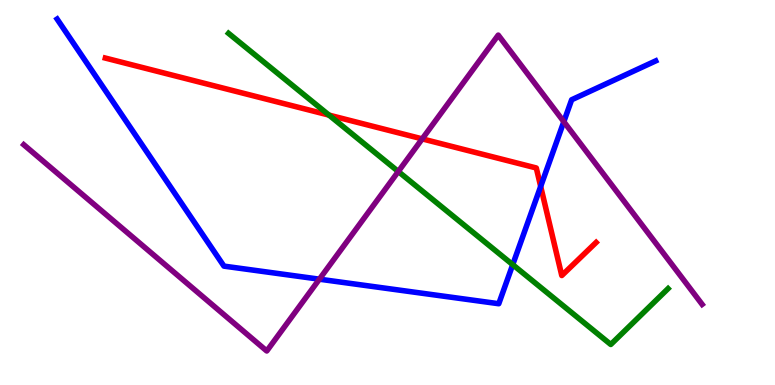[{'lines': ['blue', 'red'], 'intersections': [{'x': 6.98, 'y': 5.16}]}, {'lines': ['green', 'red'], 'intersections': [{'x': 4.25, 'y': 7.01}]}, {'lines': ['purple', 'red'], 'intersections': [{'x': 5.45, 'y': 6.39}]}, {'lines': ['blue', 'green'], 'intersections': [{'x': 6.62, 'y': 3.13}]}, {'lines': ['blue', 'purple'], 'intersections': [{'x': 4.12, 'y': 2.75}, {'x': 7.28, 'y': 6.84}]}, {'lines': ['green', 'purple'], 'intersections': [{'x': 5.14, 'y': 5.55}]}]